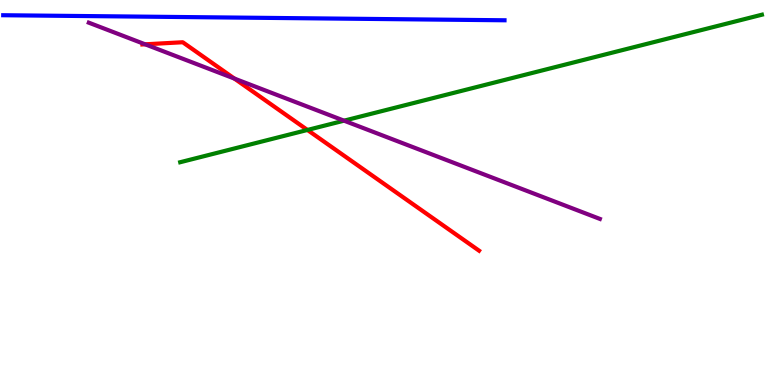[{'lines': ['blue', 'red'], 'intersections': []}, {'lines': ['green', 'red'], 'intersections': [{'x': 3.97, 'y': 6.62}]}, {'lines': ['purple', 'red'], 'intersections': [{'x': 1.87, 'y': 8.85}, {'x': 3.02, 'y': 7.96}]}, {'lines': ['blue', 'green'], 'intersections': []}, {'lines': ['blue', 'purple'], 'intersections': []}, {'lines': ['green', 'purple'], 'intersections': [{'x': 4.44, 'y': 6.87}]}]